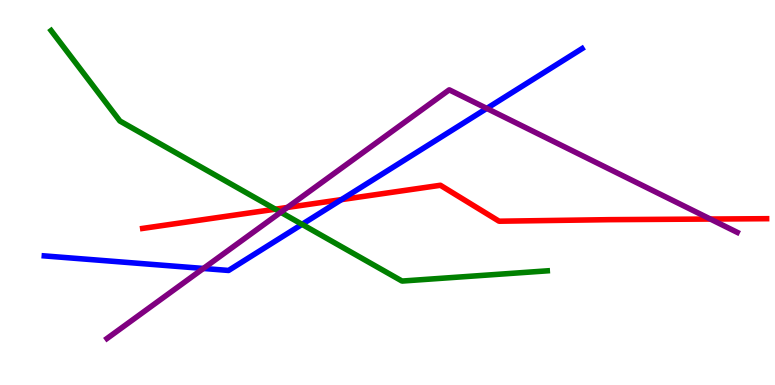[{'lines': ['blue', 'red'], 'intersections': [{'x': 4.41, 'y': 4.82}]}, {'lines': ['green', 'red'], 'intersections': [{'x': 3.55, 'y': 4.57}]}, {'lines': ['purple', 'red'], 'intersections': [{'x': 3.71, 'y': 4.61}, {'x': 9.17, 'y': 4.31}]}, {'lines': ['blue', 'green'], 'intersections': [{'x': 3.9, 'y': 4.17}]}, {'lines': ['blue', 'purple'], 'intersections': [{'x': 2.62, 'y': 3.03}, {'x': 6.28, 'y': 7.18}]}, {'lines': ['green', 'purple'], 'intersections': [{'x': 3.62, 'y': 4.49}]}]